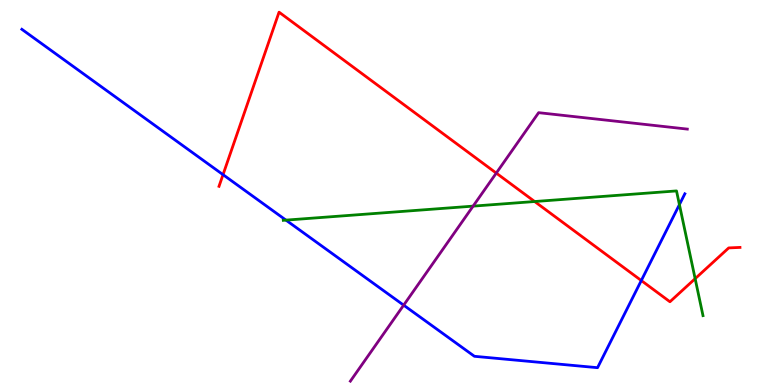[{'lines': ['blue', 'red'], 'intersections': [{'x': 2.88, 'y': 5.46}, {'x': 8.27, 'y': 2.71}]}, {'lines': ['green', 'red'], 'intersections': [{'x': 6.9, 'y': 4.77}, {'x': 8.97, 'y': 2.76}]}, {'lines': ['purple', 'red'], 'intersections': [{'x': 6.4, 'y': 5.5}]}, {'lines': ['blue', 'green'], 'intersections': [{'x': 3.69, 'y': 4.28}, {'x': 8.77, 'y': 4.69}]}, {'lines': ['blue', 'purple'], 'intersections': [{'x': 5.21, 'y': 2.07}]}, {'lines': ['green', 'purple'], 'intersections': [{'x': 6.1, 'y': 4.65}]}]